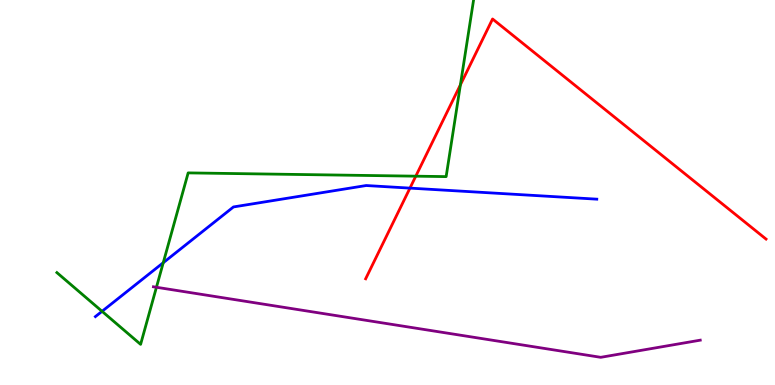[{'lines': ['blue', 'red'], 'intersections': [{'x': 5.29, 'y': 5.11}]}, {'lines': ['green', 'red'], 'intersections': [{'x': 5.37, 'y': 5.42}, {'x': 5.94, 'y': 7.8}]}, {'lines': ['purple', 'red'], 'intersections': []}, {'lines': ['blue', 'green'], 'intersections': [{'x': 1.32, 'y': 1.91}, {'x': 2.11, 'y': 3.18}]}, {'lines': ['blue', 'purple'], 'intersections': []}, {'lines': ['green', 'purple'], 'intersections': [{'x': 2.02, 'y': 2.54}]}]